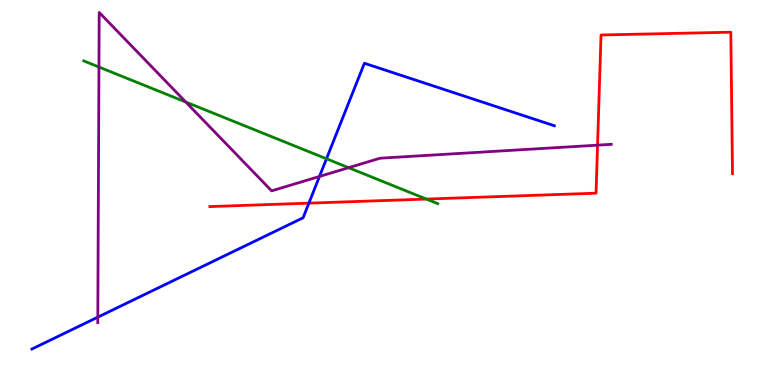[{'lines': ['blue', 'red'], 'intersections': [{'x': 3.99, 'y': 4.72}]}, {'lines': ['green', 'red'], 'intersections': [{'x': 5.5, 'y': 4.83}]}, {'lines': ['purple', 'red'], 'intersections': [{'x': 7.71, 'y': 6.23}]}, {'lines': ['blue', 'green'], 'intersections': [{'x': 4.21, 'y': 5.88}]}, {'lines': ['blue', 'purple'], 'intersections': [{'x': 1.26, 'y': 1.76}, {'x': 4.12, 'y': 5.42}]}, {'lines': ['green', 'purple'], 'intersections': [{'x': 1.28, 'y': 8.26}, {'x': 2.4, 'y': 7.35}, {'x': 4.5, 'y': 5.64}]}]